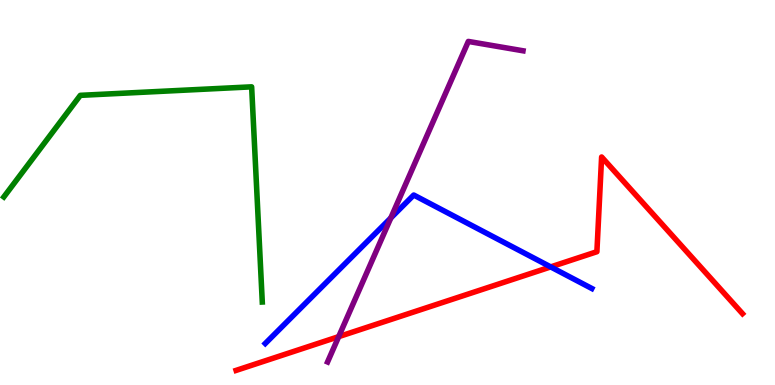[{'lines': ['blue', 'red'], 'intersections': [{'x': 7.11, 'y': 3.07}]}, {'lines': ['green', 'red'], 'intersections': []}, {'lines': ['purple', 'red'], 'intersections': [{'x': 4.37, 'y': 1.26}]}, {'lines': ['blue', 'green'], 'intersections': []}, {'lines': ['blue', 'purple'], 'intersections': [{'x': 5.04, 'y': 4.34}]}, {'lines': ['green', 'purple'], 'intersections': []}]